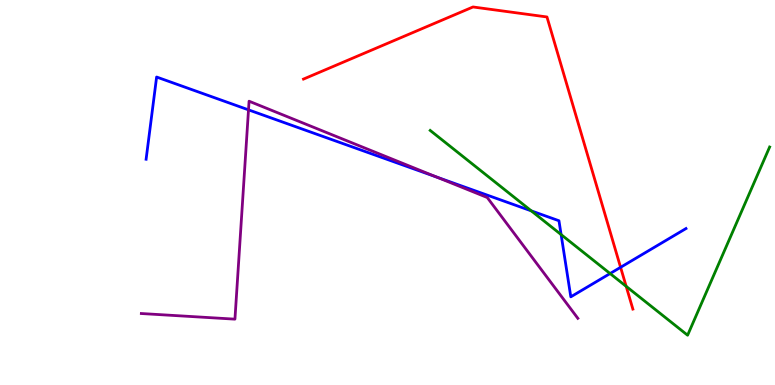[{'lines': ['blue', 'red'], 'intersections': [{'x': 8.01, 'y': 3.06}]}, {'lines': ['green', 'red'], 'intersections': [{'x': 8.08, 'y': 2.56}]}, {'lines': ['purple', 'red'], 'intersections': []}, {'lines': ['blue', 'green'], 'intersections': [{'x': 6.86, 'y': 4.52}, {'x': 7.24, 'y': 3.91}, {'x': 7.87, 'y': 2.9}]}, {'lines': ['blue', 'purple'], 'intersections': [{'x': 3.21, 'y': 7.15}, {'x': 5.63, 'y': 5.4}]}, {'lines': ['green', 'purple'], 'intersections': []}]